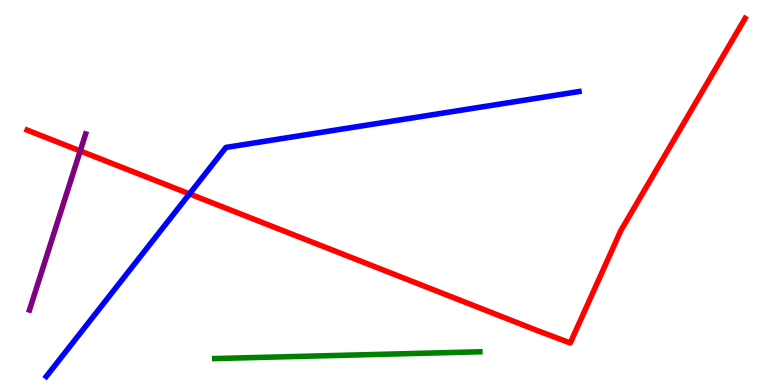[{'lines': ['blue', 'red'], 'intersections': [{'x': 2.45, 'y': 4.96}]}, {'lines': ['green', 'red'], 'intersections': []}, {'lines': ['purple', 'red'], 'intersections': [{'x': 1.04, 'y': 6.08}]}, {'lines': ['blue', 'green'], 'intersections': []}, {'lines': ['blue', 'purple'], 'intersections': []}, {'lines': ['green', 'purple'], 'intersections': []}]